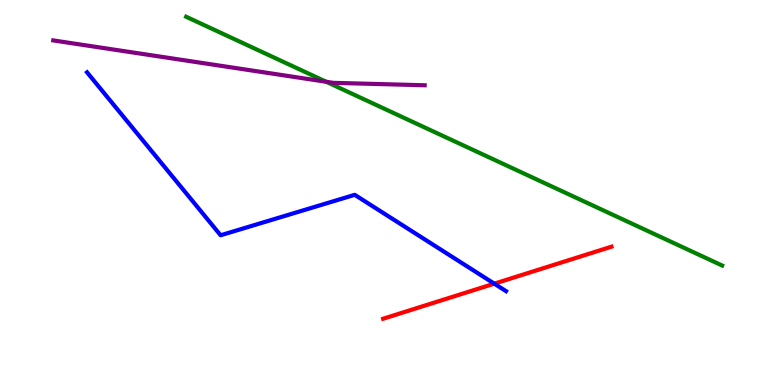[{'lines': ['blue', 'red'], 'intersections': [{'x': 6.38, 'y': 2.63}]}, {'lines': ['green', 'red'], 'intersections': []}, {'lines': ['purple', 'red'], 'intersections': []}, {'lines': ['blue', 'green'], 'intersections': []}, {'lines': ['blue', 'purple'], 'intersections': []}, {'lines': ['green', 'purple'], 'intersections': [{'x': 4.21, 'y': 7.88}]}]